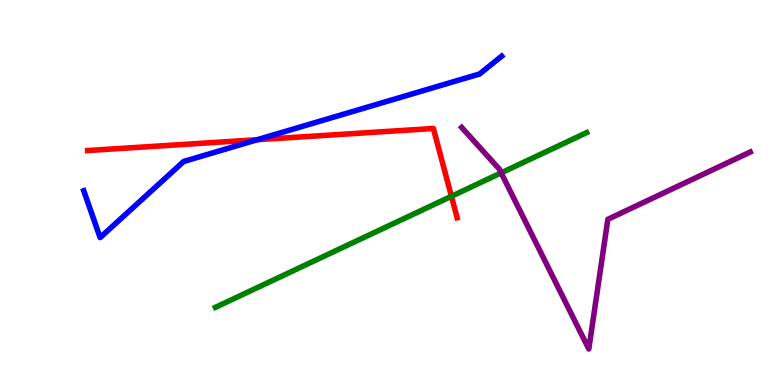[{'lines': ['blue', 'red'], 'intersections': [{'x': 3.32, 'y': 6.37}]}, {'lines': ['green', 'red'], 'intersections': [{'x': 5.82, 'y': 4.9}]}, {'lines': ['purple', 'red'], 'intersections': []}, {'lines': ['blue', 'green'], 'intersections': []}, {'lines': ['blue', 'purple'], 'intersections': []}, {'lines': ['green', 'purple'], 'intersections': [{'x': 6.47, 'y': 5.51}]}]